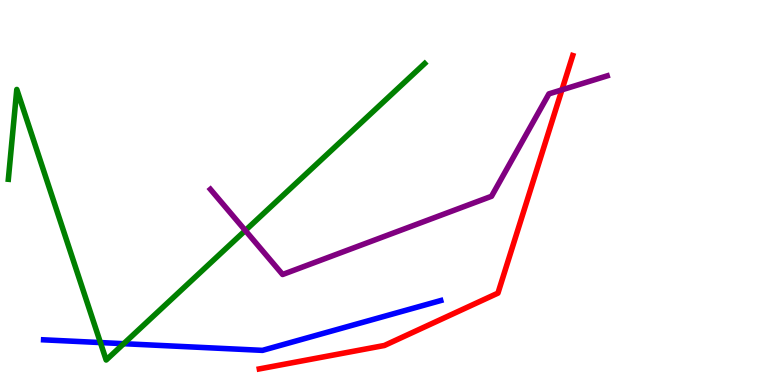[{'lines': ['blue', 'red'], 'intersections': []}, {'lines': ['green', 'red'], 'intersections': []}, {'lines': ['purple', 'red'], 'intersections': [{'x': 7.25, 'y': 7.67}]}, {'lines': ['blue', 'green'], 'intersections': [{'x': 1.3, 'y': 1.1}, {'x': 1.6, 'y': 1.07}]}, {'lines': ['blue', 'purple'], 'intersections': []}, {'lines': ['green', 'purple'], 'intersections': [{'x': 3.17, 'y': 4.01}]}]